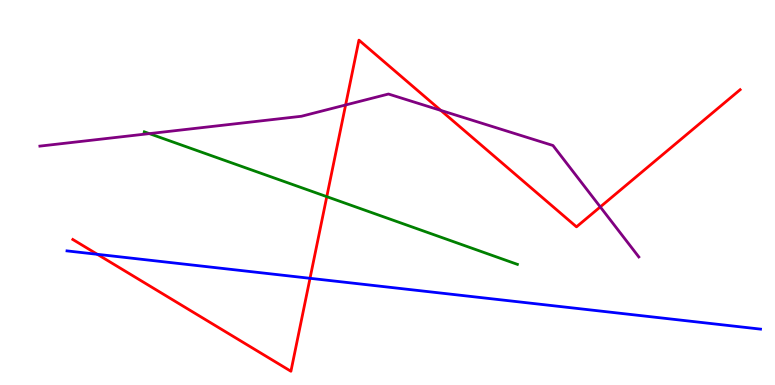[{'lines': ['blue', 'red'], 'intersections': [{'x': 1.26, 'y': 3.39}, {'x': 4.0, 'y': 2.77}]}, {'lines': ['green', 'red'], 'intersections': [{'x': 4.22, 'y': 4.89}]}, {'lines': ['purple', 'red'], 'intersections': [{'x': 4.46, 'y': 7.27}, {'x': 5.69, 'y': 7.13}, {'x': 7.75, 'y': 4.63}]}, {'lines': ['blue', 'green'], 'intersections': []}, {'lines': ['blue', 'purple'], 'intersections': []}, {'lines': ['green', 'purple'], 'intersections': [{'x': 1.93, 'y': 6.53}]}]